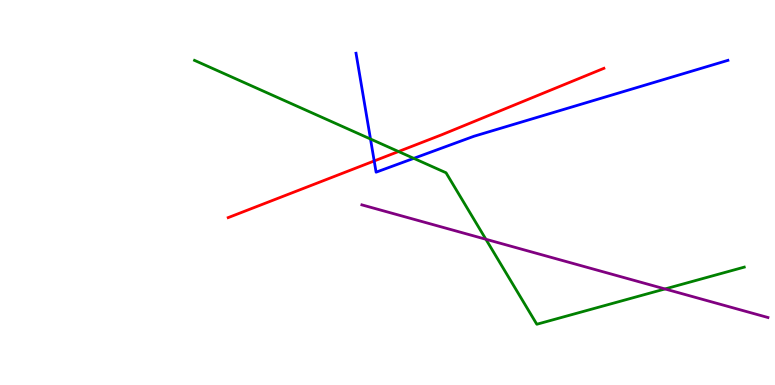[{'lines': ['blue', 'red'], 'intersections': [{'x': 4.83, 'y': 5.82}]}, {'lines': ['green', 'red'], 'intersections': [{'x': 5.14, 'y': 6.06}]}, {'lines': ['purple', 'red'], 'intersections': []}, {'lines': ['blue', 'green'], 'intersections': [{'x': 4.78, 'y': 6.39}, {'x': 5.34, 'y': 5.89}]}, {'lines': ['blue', 'purple'], 'intersections': []}, {'lines': ['green', 'purple'], 'intersections': [{'x': 6.27, 'y': 3.79}, {'x': 8.58, 'y': 2.49}]}]